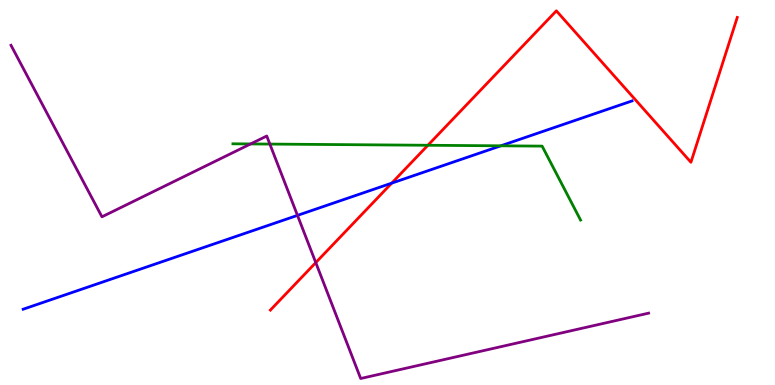[{'lines': ['blue', 'red'], 'intersections': [{'x': 5.05, 'y': 5.24}]}, {'lines': ['green', 'red'], 'intersections': [{'x': 5.52, 'y': 6.23}]}, {'lines': ['purple', 'red'], 'intersections': [{'x': 4.07, 'y': 3.18}]}, {'lines': ['blue', 'green'], 'intersections': [{'x': 6.46, 'y': 6.21}]}, {'lines': ['blue', 'purple'], 'intersections': [{'x': 3.84, 'y': 4.41}]}, {'lines': ['green', 'purple'], 'intersections': [{'x': 3.23, 'y': 6.26}, {'x': 3.48, 'y': 6.26}]}]